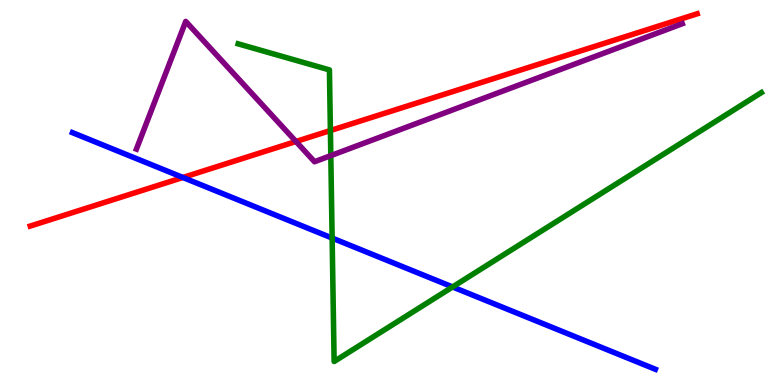[{'lines': ['blue', 'red'], 'intersections': [{'x': 2.36, 'y': 5.39}]}, {'lines': ['green', 'red'], 'intersections': [{'x': 4.26, 'y': 6.61}]}, {'lines': ['purple', 'red'], 'intersections': [{'x': 3.82, 'y': 6.32}]}, {'lines': ['blue', 'green'], 'intersections': [{'x': 4.29, 'y': 3.82}, {'x': 5.84, 'y': 2.55}]}, {'lines': ['blue', 'purple'], 'intersections': []}, {'lines': ['green', 'purple'], 'intersections': [{'x': 4.27, 'y': 5.96}]}]